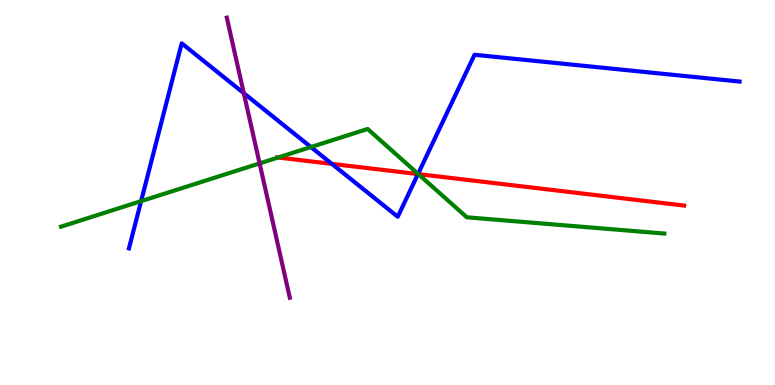[{'lines': ['blue', 'red'], 'intersections': [{'x': 4.28, 'y': 5.74}, {'x': 5.39, 'y': 5.48}]}, {'lines': ['green', 'red'], 'intersections': [{'x': 3.59, 'y': 5.91}, {'x': 5.4, 'y': 5.48}]}, {'lines': ['purple', 'red'], 'intersections': []}, {'lines': ['blue', 'green'], 'intersections': [{'x': 1.82, 'y': 4.78}, {'x': 4.01, 'y': 6.18}, {'x': 5.39, 'y': 5.48}]}, {'lines': ['blue', 'purple'], 'intersections': [{'x': 3.15, 'y': 7.58}]}, {'lines': ['green', 'purple'], 'intersections': [{'x': 3.35, 'y': 5.76}]}]